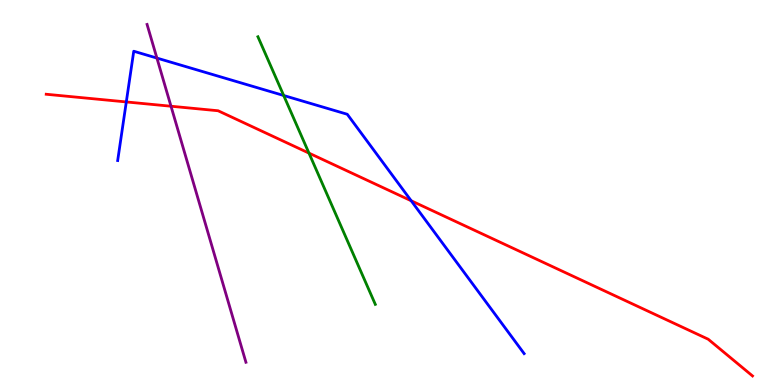[{'lines': ['blue', 'red'], 'intersections': [{'x': 1.63, 'y': 7.35}, {'x': 5.31, 'y': 4.79}]}, {'lines': ['green', 'red'], 'intersections': [{'x': 3.99, 'y': 6.02}]}, {'lines': ['purple', 'red'], 'intersections': [{'x': 2.21, 'y': 7.24}]}, {'lines': ['blue', 'green'], 'intersections': [{'x': 3.66, 'y': 7.52}]}, {'lines': ['blue', 'purple'], 'intersections': [{'x': 2.02, 'y': 8.49}]}, {'lines': ['green', 'purple'], 'intersections': []}]